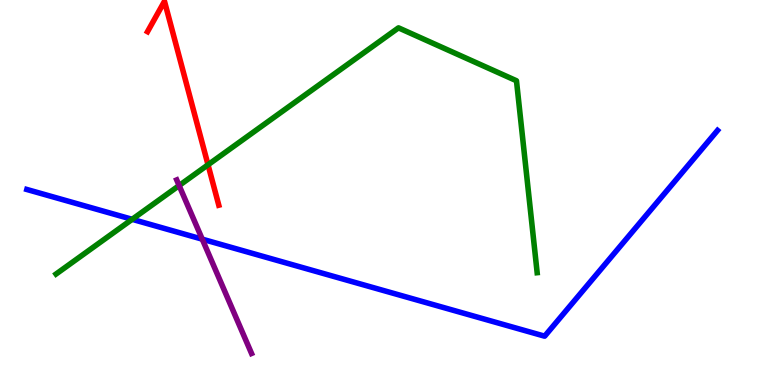[{'lines': ['blue', 'red'], 'intersections': []}, {'lines': ['green', 'red'], 'intersections': [{'x': 2.68, 'y': 5.72}]}, {'lines': ['purple', 'red'], 'intersections': []}, {'lines': ['blue', 'green'], 'intersections': [{'x': 1.71, 'y': 4.3}]}, {'lines': ['blue', 'purple'], 'intersections': [{'x': 2.61, 'y': 3.79}]}, {'lines': ['green', 'purple'], 'intersections': [{'x': 2.31, 'y': 5.18}]}]